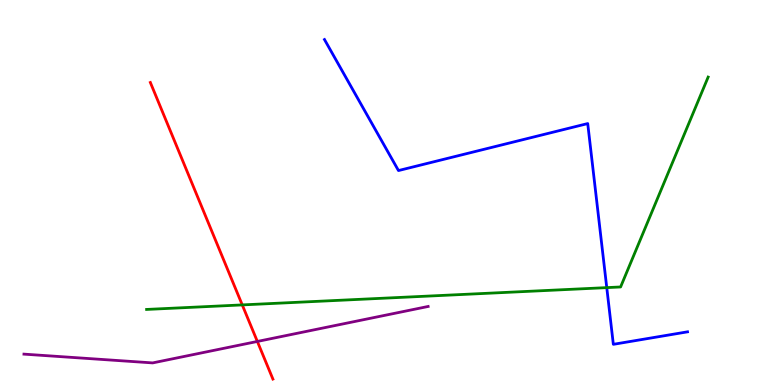[{'lines': ['blue', 'red'], 'intersections': []}, {'lines': ['green', 'red'], 'intersections': [{'x': 3.13, 'y': 2.08}]}, {'lines': ['purple', 'red'], 'intersections': [{'x': 3.32, 'y': 1.13}]}, {'lines': ['blue', 'green'], 'intersections': [{'x': 7.83, 'y': 2.53}]}, {'lines': ['blue', 'purple'], 'intersections': []}, {'lines': ['green', 'purple'], 'intersections': []}]